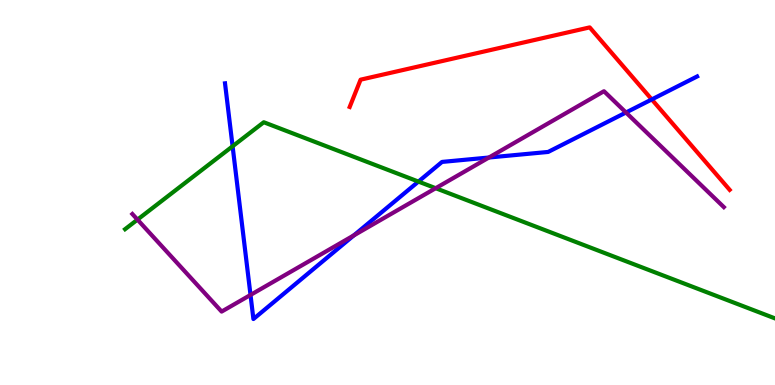[{'lines': ['blue', 'red'], 'intersections': [{'x': 8.41, 'y': 7.42}]}, {'lines': ['green', 'red'], 'intersections': []}, {'lines': ['purple', 'red'], 'intersections': []}, {'lines': ['blue', 'green'], 'intersections': [{'x': 3.0, 'y': 6.2}, {'x': 5.4, 'y': 5.28}]}, {'lines': ['blue', 'purple'], 'intersections': [{'x': 3.23, 'y': 2.34}, {'x': 4.57, 'y': 3.89}, {'x': 6.31, 'y': 5.91}, {'x': 8.08, 'y': 7.08}]}, {'lines': ['green', 'purple'], 'intersections': [{'x': 1.77, 'y': 4.3}, {'x': 5.62, 'y': 5.11}]}]